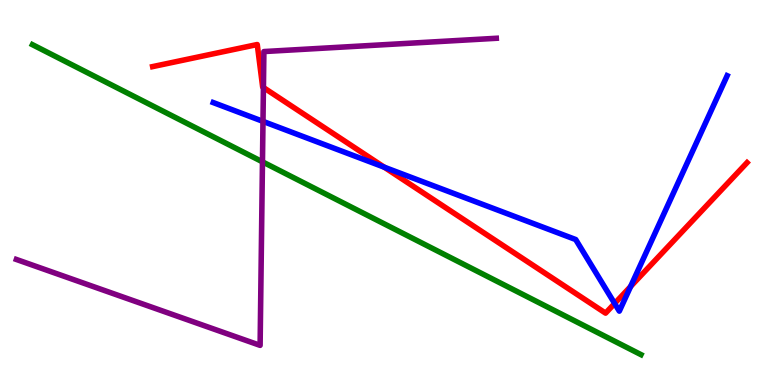[{'lines': ['blue', 'red'], 'intersections': [{'x': 4.96, 'y': 5.66}, {'x': 7.93, 'y': 2.12}, {'x': 8.14, 'y': 2.56}]}, {'lines': ['green', 'red'], 'intersections': []}, {'lines': ['purple', 'red'], 'intersections': [{'x': 3.4, 'y': 7.73}]}, {'lines': ['blue', 'green'], 'intersections': []}, {'lines': ['blue', 'purple'], 'intersections': [{'x': 3.39, 'y': 6.85}]}, {'lines': ['green', 'purple'], 'intersections': [{'x': 3.39, 'y': 5.8}]}]